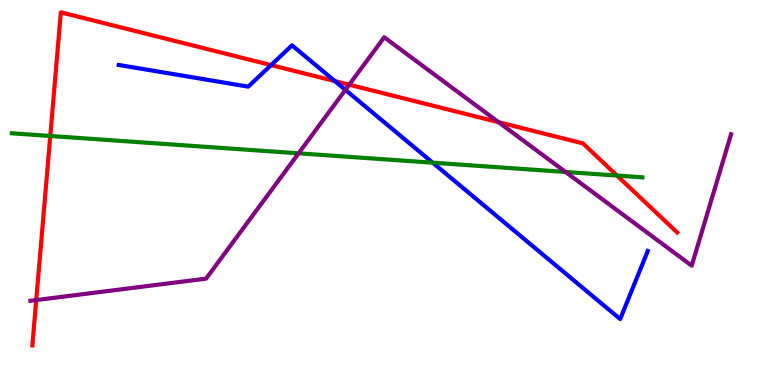[{'lines': ['blue', 'red'], 'intersections': [{'x': 3.5, 'y': 8.31}, {'x': 4.32, 'y': 7.89}]}, {'lines': ['green', 'red'], 'intersections': [{'x': 0.649, 'y': 6.47}, {'x': 7.96, 'y': 5.44}]}, {'lines': ['purple', 'red'], 'intersections': [{'x': 0.468, 'y': 2.21}, {'x': 4.51, 'y': 7.8}, {'x': 6.43, 'y': 6.83}]}, {'lines': ['blue', 'green'], 'intersections': [{'x': 5.58, 'y': 5.77}]}, {'lines': ['blue', 'purple'], 'intersections': [{'x': 4.46, 'y': 7.67}]}, {'lines': ['green', 'purple'], 'intersections': [{'x': 3.85, 'y': 6.02}, {'x': 7.3, 'y': 5.53}]}]